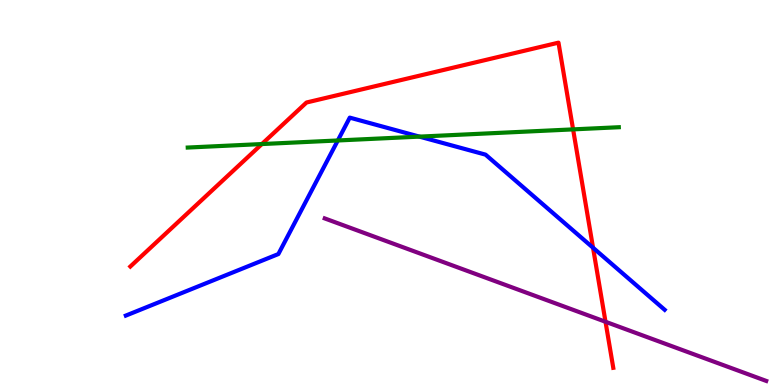[{'lines': ['blue', 'red'], 'intersections': [{'x': 7.65, 'y': 3.56}]}, {'lines': ['green', 'red'], 'intersections': [{'x': 3.38, 'y': 6.26}, {'x': 7.39, 'y': 6.64}]}, {'lines': ['purple', 'red'], 'intersections': [{'x': 7.81, 'y': 1.64}]}, {'lines': ['blue', 'green'], 'intersections': [{'x': 4.36, 'y': 6.35}, {'x': 5.41, 'y': 6.45}]}, {'lines': ['blue', 'purple'], 'intersections': []}, {'lines': ['green', 'purple'], 'intersections': []}]